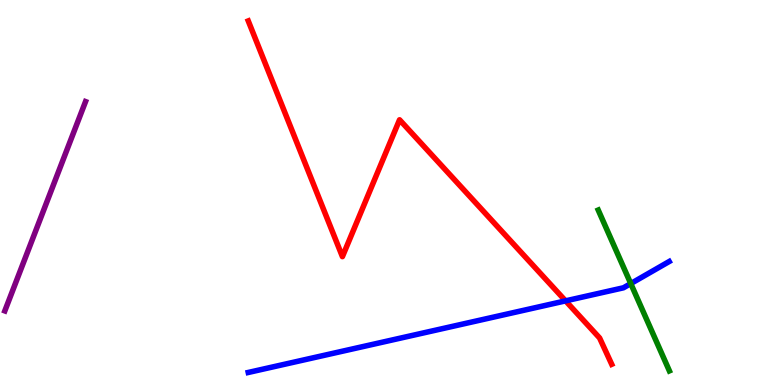[{'lines': ['blue', 'red'], 'intersections': [{'x': 7.3, 'y': 2.19}]}, {'lines': ['green', 'red'], 'intersections': []}, {'lines': ['purple', 'red'], 'intersections': []}, {'lines': ['blue', 'green'], 'intersections': [{'x': 8.14, 'y': 2.63}]}, {'lines': ['blue', 'purple'], 'intersections': []}, {'lines': ['green', 'purple'], 'intersections': []}]